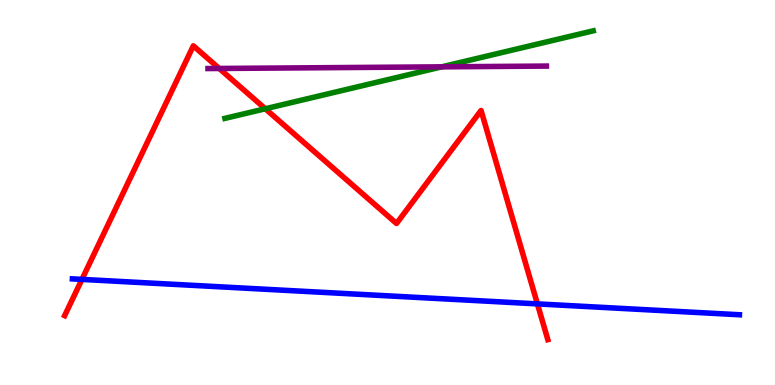[{'lines': ['blue', 'red'], 'intersections': [{'x': 1.06, 'y': 2.74}, {'x': 6.93, 'y': 2.11}]}, {'lines': ['green', 'red'], 'intersections': [{'x': 3.42, 'y': 7.17}]}, {'lines': ['purple', 'red'], 'intersections': [{'x': 2.83, 'y': 8.22}]}, {'lines': ['blue', 'green'], 'intersections': []}, {'lines': ['blue', 'purple'], 'intersections': []}, {'lines': ['green', 'purple'], 'intersections': [{'x': 5.7, 'y': 8.26}]}]